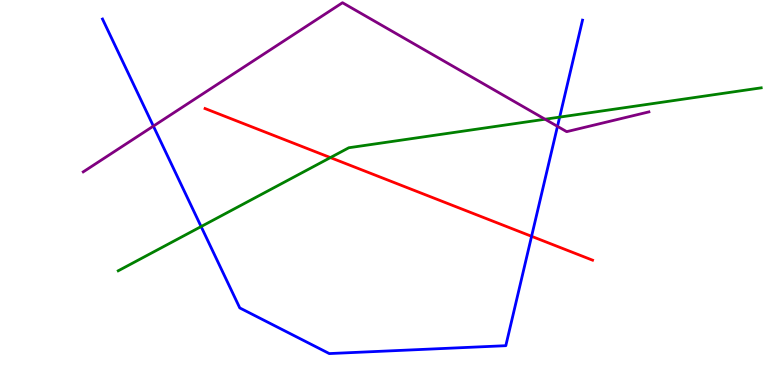[{'lines': ['blue', 'red'], 'intersections': [{'x': 6.86, 'y': 3.86}]}, {'lines': ['green', 'red'], 'intersections': [{'x': 4.26, 'y': 5.91}]}, {'lines': ['purple', 'red'], 'intersections': []}, {'lines': ['blue', 'green'], 'intersections': [{'x': 2.6, 'y': 4.12}, {'x': 7.22, 'y': 6.96}]}, {'lines': ['blue', 'purple'], 'intersections': [{'x': 1.98, 'y': 6.72}, {'x': 7.19, 'y': 6.72}]}, {'lines': ['green', 'purple'], 'intersections': [{'x': 7.03, 'y': 6.9}]}]